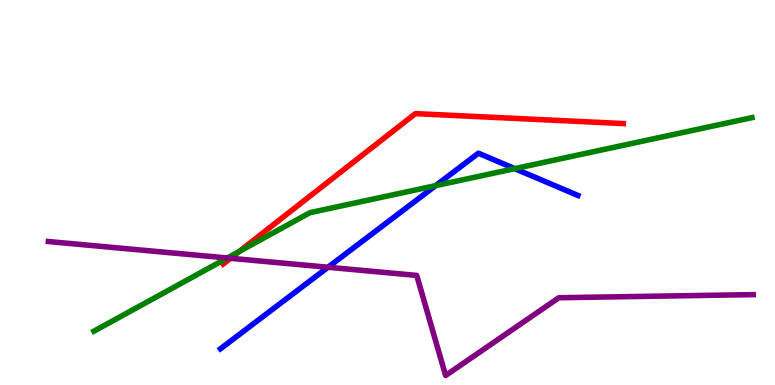[{'lines': ['blue', 'red'], 'intersections': []}, {'lines': ['green', 'red'], 'intersections': [{'x': 3.09, 'y': 3.47}]}, {'lines': ['purple', 'red'], 'intersections': [{'x': 2.97, 'y': 3.29}]}, {'lines': ['blue', 'green'], 'intersections': [{'x': 5.62, 'y': 5.18}, {'x': 6.64, 'y': 5.62}]}, {'lines': ['blue', 'purple'], 'intersections': [{'x': 4.23, 'y': 3.06}]}, {'lines': ['green', 'purple'], 'intersections': [{'x': 2.93, 'y': 3.3}]}]